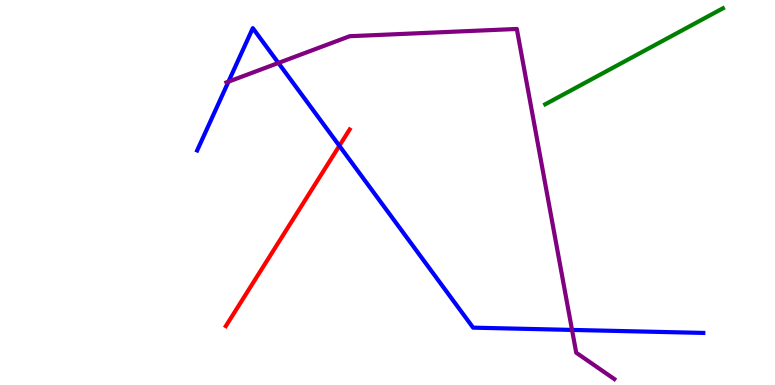[{'lines': ['blue', 'red'], 'intersections': [{'x': 4.38, 'y': 6.21}]}, {'lines': ['green', 'red'], 'intersections': []}, {'lines': ['purple', 'red'], 'intersections': []}, {'lines': ['blue', 'green'], 'intersections': []}, {'lines': ['blue', 'purple'], 'intersections': [{'x': 2.95, 'y': 7.88}, {'x': 3.59, 'y': 8.37}, {'x': 7.38, 'y': 1.43}]}, {'lines': ['green', 'purple'], 'intersections': []}]